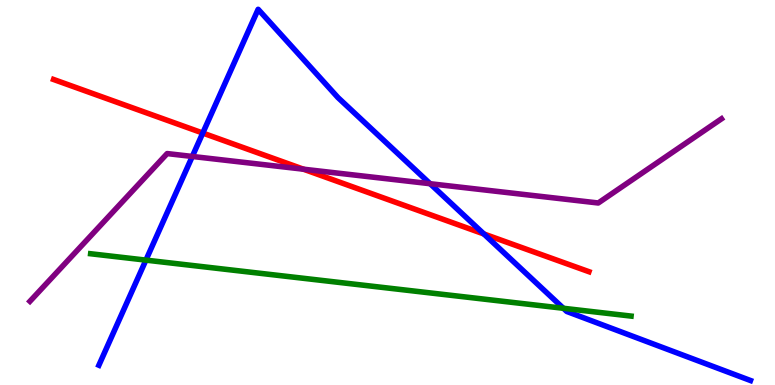[{'lines': ['blue', 'red'], 'intersections': [{'x': 2.62, 'y': 6.54}, {'x': 6.24, 'y': 3.92}]}, {'lines': ['green', 'red'], 'intersections': []}, {'lines': ['purple', 'red'], 'intersections': [{'x': 3.92, 'y': 5.61}]}, {'lines': ['blue', 'green'], 'intersections': [{'x': 1.88, 'y': 3.24}, {'x': 7.27, 'y': 1.99}]}, {'lines': ['blue', 'purple'], 'intersections': [{'x': 2.48, 'y': 5.94}, {'x': 5.55, 'y': 5.23}]}, {'lines': ['green', 'purple'], 'intersections': []}]